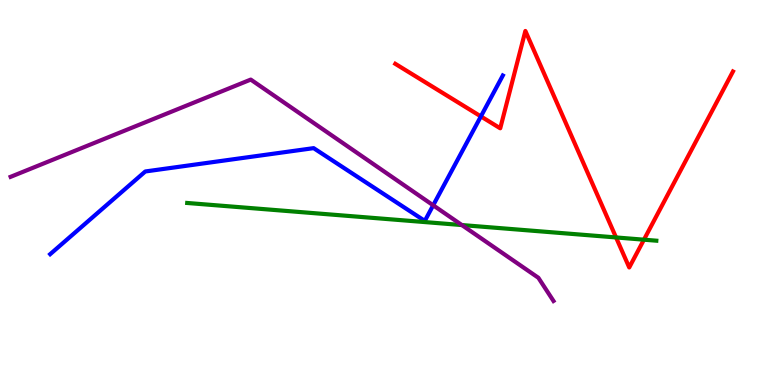[{'lines': ['blue', 'red'], 'intersections': [{'x': 6.2, 'y': 6.98}]}, {'lines': ['green', 'red'], 'intersections': [{'x': 7.95, 'y': 3.83}, {'x': 8.31, 'y': 3.77}]}, {'lines': ['purple', 'red'], 'intersections': []}, {'lines': ['blue', 'green'], 'intersections': []}, {'lines': ['blue', 'purple'], 'intersections': [{'x': 5.59, 'y': 4.67}]}, {'lines': ['green', 'purple'], 'intersections': [{'x': 5.96, 'y': 4.15}]}]